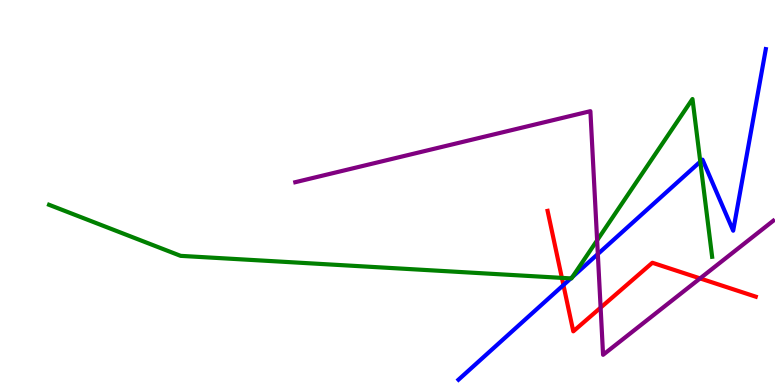[{'lines': ['blue', 'red'], 'intersections': [{'x': 7.27, 'y': 2.6}]}, {'lines': ['green', 'red'], 'intersections': [{'x': 7.25, 'y': 2.78}]}, {'lines': ['purple', 'red'], 'intersections': [{'x': 7.75, 'y': 2.01}, {'x': 9.03, 'y': 2.77}]}, {'lines': ['blue', 'green'], 'intersections': [{'x': 7.37, 'y': 2.77}, {'x': 7.39, 'y': 2.81}, {'x': 9.04, 'y': 5.8}]}, {'lines': ['blue', 'purple'], 'intersections': [{'x': 7.71, 'y': 3.4}]}, {'lines': ['green', 'purple'], 'intersections': [{'x': 7.7, 'y': 3.76}]}]